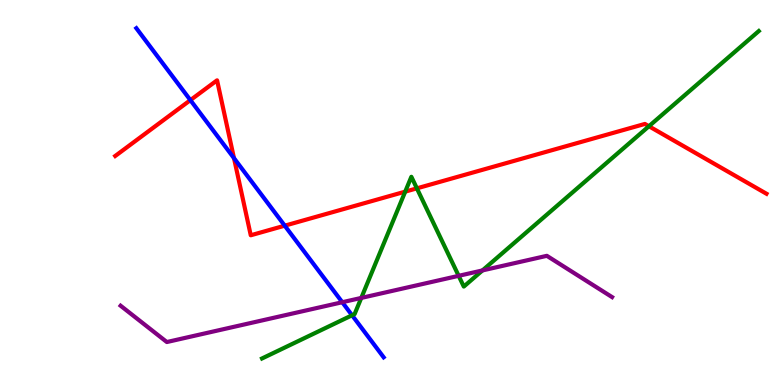[{'lines': ['blue', 'red'], 'intersections': [{'x': 2.46, 'y': 7.4}, {'x': 3.02, 'y': 5.89}, {'x': 3.67, 'y': 4.14}]}, {'lines': ['green', 'red'], 'intersections': [{'x': 5.23, 'y': 5.02}, {'x': 5.38, 'y': 5.11}, {'x': 8.37, 'y': 6.72}]}, {'lines': ['purple', 'red'], 'intersections': []}, {'lines': ['blue', 'green'], 'intersections': [{'x': 4.54, 'y': 1.81}]}, {'lines': ['blue', 'purple'], 'intersections': [{'x': 4.42, 'y': 2.15}]}, {'lines': ['green', 'purple'], 'intersections': [{'x': 4.66, 'y': 2.26}, {'x': 5.92, 'y': 2.84}, {'x': 6.23, 'y': 2.98}]}]